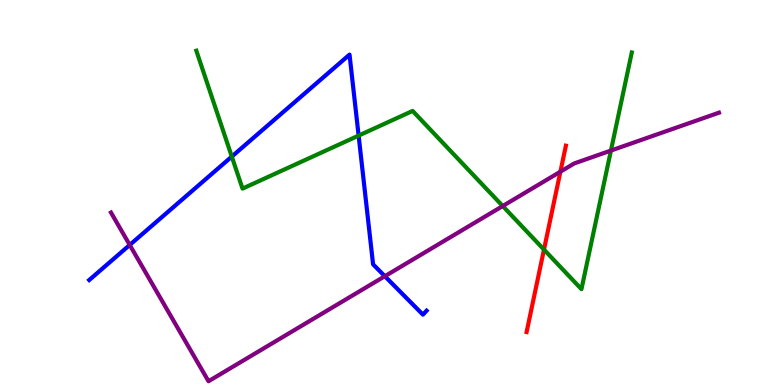[{'lines': ['blue', 'red'], 'intersections': []}, {'lines': ['green', 'red'], 'intersections': [{'x': 7.02, 'y': 3.52}]}, {'lines': ['purple', 'red'], 'intersections': [{'x': 7.23, 'y': 5.54}]}, {'lines': ['blue', 'green'], 'intersections': [{'x': 2.99, 'y': 5.93}, {'x': 4.63, 'y': 6.48}]}, {'lines': ['blue', 'purple'], 'intersections': [{'x': 1.67, 'y': 3.64}, {'x': 4.97, 'y': 2.83}]}, {'lines': ['green', 'purple'], 'intersections': [{'x': 6.49, 'y': 4.65}, {'x': 7.88, 'y': 6.09}]}]